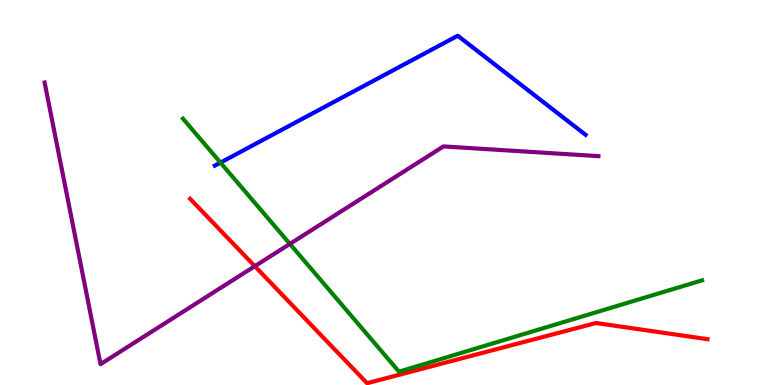[{'lines': ['blue', 'red'], 'intersections': []}, {'lines': ['green', 'red'], 'intersections': []}, {'lines': ['purple', 'red'], 'intersections': [{'x': 3.29, 'y': 3.09}]}, {'lines': ['blue', 'green'], 'intersections': [{'x': 2.84, 'y': 5.78}]}, {'lines': ['blue', 'purple'], 'intersections': []}, {'lines': ['green', 'purple'], 'intersections': [{'x': 3.74, 'y': 3.66}]}]